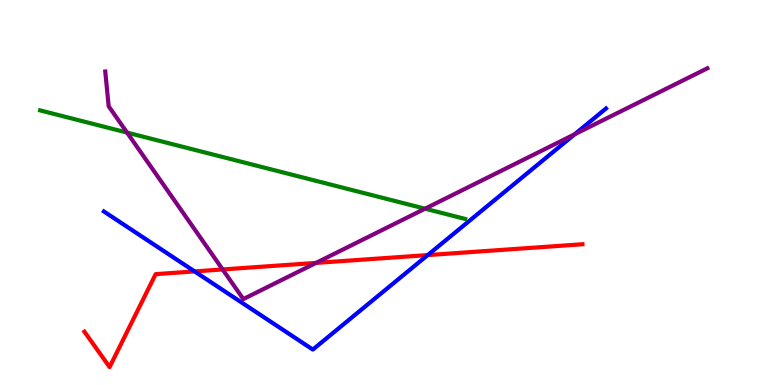[{'lines': ['blue', 'red'], 'intersections': [{'x': 2.51, 'y': 2.95}, {'x': 5.52, 'y': 3.37}]}, {'lines': ['green', 'red'], 'intersections': []}, {'lines': ['purple', 'red'], 'intersections': [{'x': 2.87, 'y': 3.0}, {'x': 4.08, 'y': 3.17}]}, {'lines': ['blue', 'green'], 'intersections': []}, {'lines': ['blue', 'purple'], 'intersections': [{'x': 7.41, 'y': 6.51}]}, {'lines': ['green', 'purple'], 'intersections': [{'x': 1.64, 'y': 6.56}, {'x': 5.48, 'y': 4.58}]}]